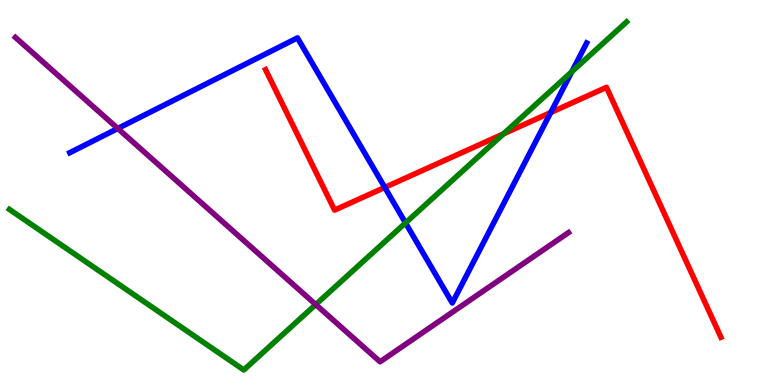[{'lines': ['blue', 'red'], 'intersections': [{'x': 4.97, 'y': 5.13}, {'x': 7.11, 'y': 7.08}]}, {'lines': ['green', 'red'], 'intersections': [{'x': 6.5, 'y': 6.52}]}, {'lines': ['purple', 'red'], 'intersections': []}, {'lines': ['blue', 'green'], 'intersections': [{'x': 5.23, 'y': 4.21}, {'x': 7.38, 'y': 8.14}]}, {'lines': ['blue', 'purple'], 'intersections': [{'x': 1.52, 'y': 6.66}]}, {'lines': ['green', 'purple'], 'intersections': [{'x': 4.07, 'y': 2.09}]}]